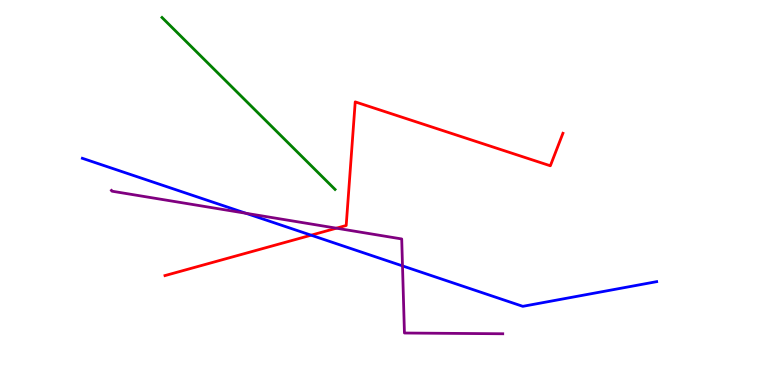[{'lines': ['blue', 'red'], 'intersections': [{'x': 4.01, 'y': 3.89}]}, {'lines': ['green', 'red'], 'intersections': []}, {'lines': ['purple', 'red'], 'intersections': [{'x': 4.34, 'y': 4.07}]}, {'lines': ['blue', 'green'], 'intersections': []}, {'lines': ['blue', 'purple'], 'intersections': [{'x': 3.17, 'y': 4.46}, {'x': 5.19, 'y': 3.09}]}, {'lines': ['green', 'purple'], 'intersections': []}]